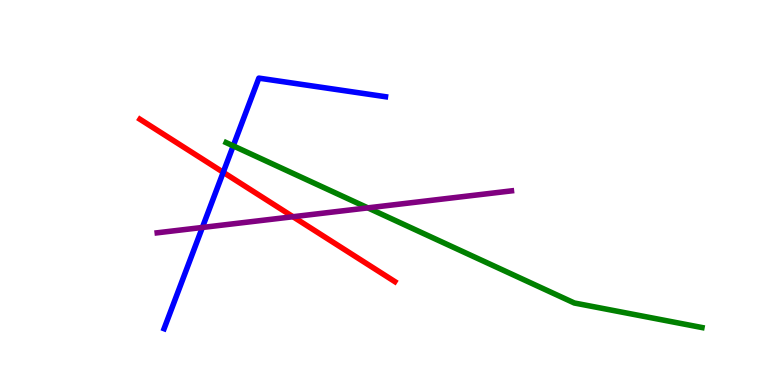[{'lines': ['blue', 'red'], 'intersections': [{'x': 2.88, 'y': 5.52}]}, {'lines': ['green', 'red'], 'intersections': []}, {'lines': ['purple', 'red'], 'intersections': [{'x': 3.78, 'y': 4.37}]}, {'lines': ['blue', 'green'], 'intersections': [{'x': 3.01, 'y': 6.21}]}, {'lines': ['blue', 'purple'], 'intersections': [{'x': 2.61, 'y': 4.09}]}, {'lines': ['green', 'purple'], 'intersections': [{'x': 4.75, 'y': 4.6}]}]